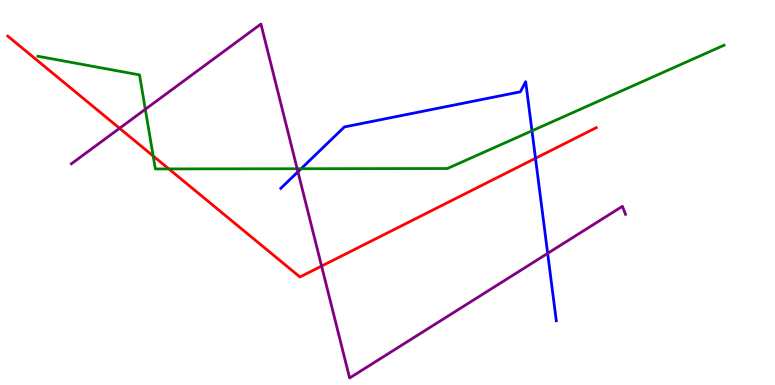[{'lines': ['blue', 'red'], 'intersections': [{'x': 6.91, 'y': 5.89}]}, {'lines': ['green', 'red'], 'intersections': [{'x': 1.98, 'y': 5.95}, {'x': 2.18, 'y': 5.61}]}, {'lines': ['purple', 'red'], 'intersections': [{'x': 1.54, 'y': 6.67}, {'x': 4.15, 'y': 3.09}]}, {'lines': ['blue', 'green'], 'intersections': [{'x': 3.89, 'y': 5.62}, {'x': 6.86, 'y': 6.6}]}, {'lines': ['blue', 'purple'], 'intersections': [{'x': 3.84, 'y': 5.54}, {'x': 7.07, 'y': 3.42}]}, {'lines': ['green', 'purple'], 'intersections': [{'x': 1.88, 'y': 7.16}, {'x': 3.83, 'y': 5.62}]}]